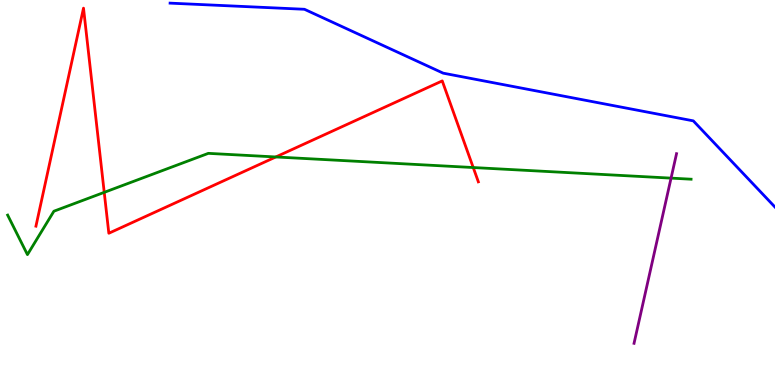[{'lines': ['blue', 'red'], 'intersections': []}, {'lines': ['green', 'red'], 'intersections': [{'x': 1.34, 'y': 5.0}, {'x': 3.56, 'y': 5.92}, {'x': 6.11, 'y': 5.65}]}, {'lines': ['purple', 'red'], 'intersections': []}, {'lines': ['blue', 'green'], 'intersections': []}, {'lines': ['blue', 'purple'], 'intersections': []}, {'lines': ['green', 'purple'], 'intersections': [{'x': 8.66, 'y': 5.37}]}]